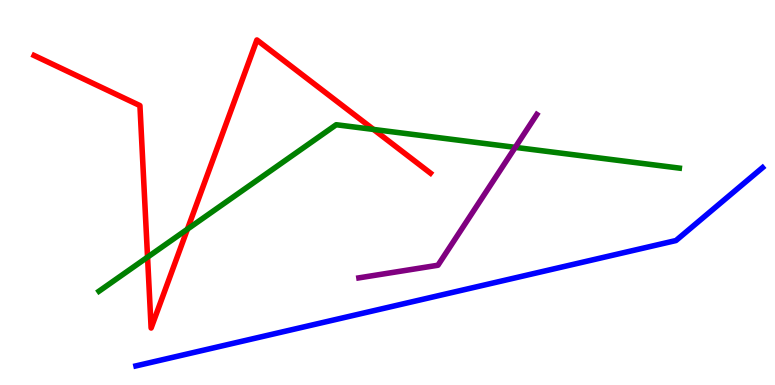[{'lines': ['blue', 'red'], 'intersections': []}, {'lines': ['green', 'red'], 'intersections': [{'x': 1.9, 'y': 3.32}, {'x': 2.42, 'y': 4.05}, {'x': 4.82, 'y': 6.64}]}, {'lines': ['purple', 'red'], 'intersections': []}, {'lines': ['blue', 'green'], 'intersections': []}, {'lines': ['blue', 'purple'], 'intersections': []}, {'lines': ['green', 'purple'], 'intersections': [{'x': 6.65, 'y': 6.17}]}]